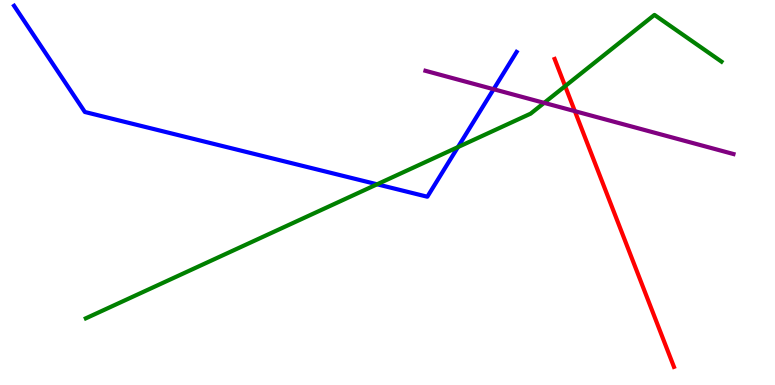[{'lines': ['blue', 'red'], 'intersections': []}, {'lines': ['green', 'red'], 'intersections': [{'x': 7.29, 'y': 7.76}]}, {'lines': ['purple', 'red'], 'intersections': [{'x': 7.42, 'y': 7.11}]}, {'lines': ['blue', 'green'], 'intersections': [{'x': 4.87, 'y': 5.21}, {'x': 5.91, 'y': 6.18}]}, {'lines': ['blue', 'purple'], 'intersections': [{'x': 6.37, 'y': 7.68}]}, {'lines': ['green', 'purple'], 'intersections': [{'x': 7.02, 'y': 7.33}]}]